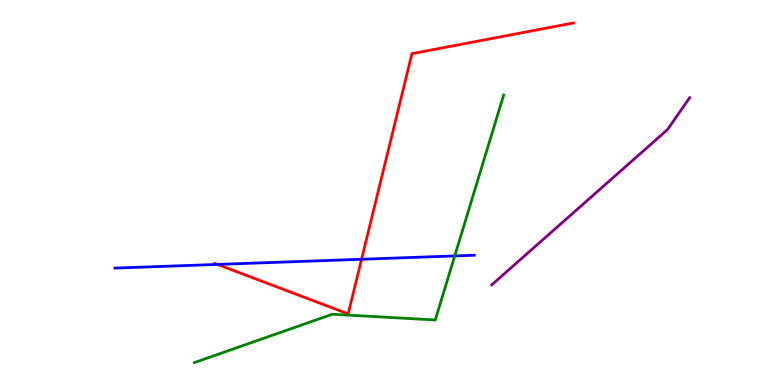[{'lines': ['blue', 'red'], 'intersections': [{'x': 2.81, 'y': 3.13}, {'x': 4.67, 'y': 3.27}]}, {'lines': ['green', 'red'], 'intersections': []}, {'lines': ['purple', 'red'], 'intersections': []}, {'lines': ['blue', 'green'], 'intersections': [{'x': 5.87, 'y': 3.35}]}, {'lines': ['blue', 'purple'], 'intersections': []}, {'lines': ['green', 'purple'], 'intersections': []}]